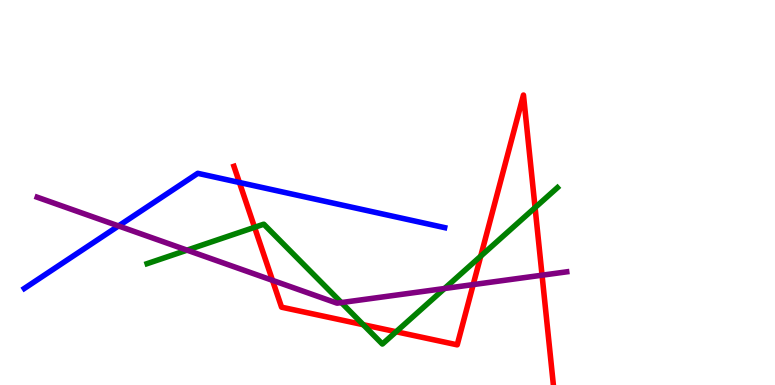[{'lines': ['blue', 'red'], 'intersections': [{'x': 3.09, 'y': 5.26}]}, {'lines': ['green', 'red'], 'intersections': [{'x': 3.28, 'y': 4.1}, {'x': 4.69, 'y': 1.57}, {'x': 5.11, 'y': 1.38}, {'x': 6.2, 'y': 3.35}, {'x': 6.9, 'y': 4.61}]}, {'lines': ['purple', 'red'], 'intersections': [{'x': 3.52, 'y': 2.72}, {'x': 6.11, 'y': 2.61}, {'x': 6.99, 'y': 2.85}]}, {'lines': ['blue', 'green'], 'intersections': []}, {'lines': ['blue', 'purple'], 'intersections': [{'x': 1.53, 'y': 4.13}]}, {'lines': ['green', 'purple'], 'intersections': [{'x': 2.41, 'y': 3.5}, {'x': 4.4, 'y': 2.14}, {'x': 5.74, 'y': 2.51}]}]